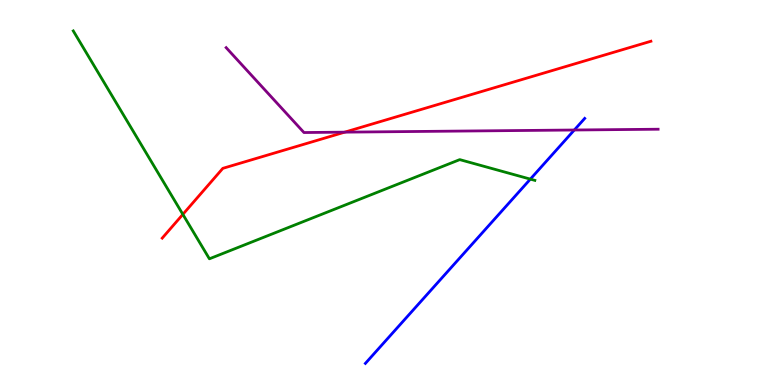[{'lines': ['blue', 'red'], 'intersections': []}, {'lines': ['green', 'red'], 'intersections': [{'x': 2.36, 'y': 4.43}]}, {'lines': ['purple', 'red'], 'intersections': [{'x': 4.45, 'y': 6.57}]}, {'lines': ['blue', 'green'], 'intersections': [{'x': 6.84, 'y': 5.35}]}, {'lines': ['blue', 'purple'], 'intersections': [{'x': 7.41, 'y': 6.62}]}, {'lines': ['green', 'purple'], 'intersections': []}]